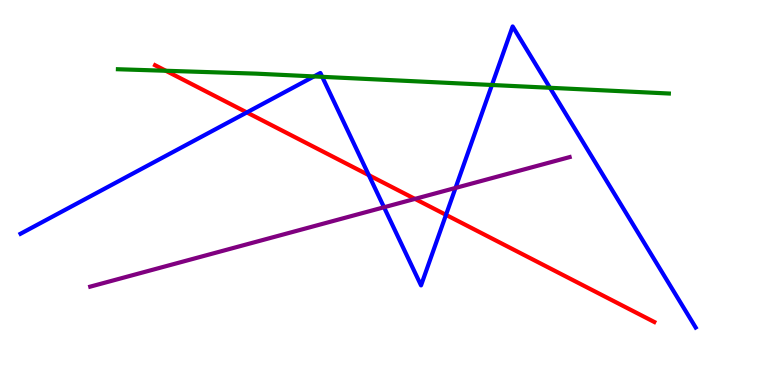[{'lines': ['blue', 'red'], 'intersections': [{'x': 3.18, 'y': 7.08}, {'x': 4.76, 'y': 5.45}, {'x': 5.75, 'y': 4.42}]}, {'lines': ['green', 'red'], 'intersections': [{'x': 2.14, 'y': 8.16}]}, {'lines': ['purple', 'red'], 'intersections': [{'x': 5.35, 'y': 4.83}]}, {'lines': ['blue', 'green'], 'intersections': [{'x': 4.05, 'y': 8.01}, {'x': 4.16, 'y': 8.0}, {'x': 6.35, 'y': 7.79}, {'x': 7.1, 'y': 7.72}]}, {'lines': ['blue', 'purple'], 'intersections': [{'x': 4.96, 'y': 4.62}, {'x': 5.88, 'y': 5.12}]}, {'lines': ['green', 'purple'], 'intersections': []}]